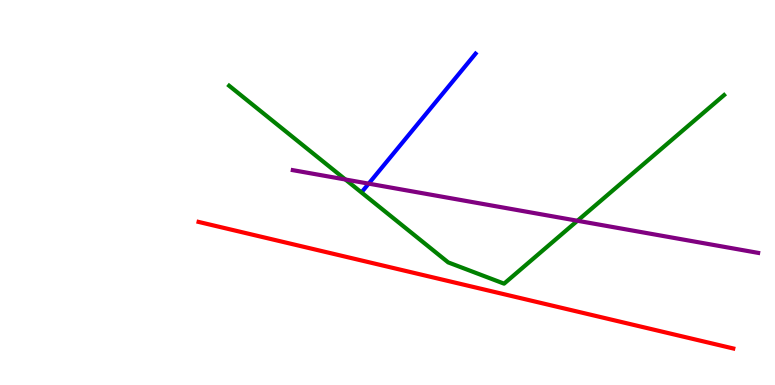[{'lines': ['blue', 'red'], 'intersections': []}, {'lines': ['green', 'red'], 'intersections': []}, {'lines': ['purple', 'red'], 'intersections': []}, {'lines': ['blue', 'green'], 'intersections': []}, {'lines': ['blue', 'purple'], 'intersections': [{'x': 4.76, 'y': 5.23}]}, {'lines': ['green', 'purple'], 'intersections': [{'x': 4.46, 'y': 5.34}, {'x': 7.45, 'y': 4.27}]}]